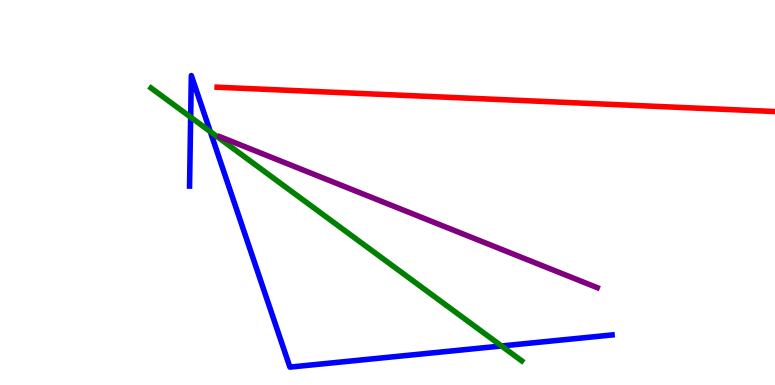[{'lines': ['blue', 'red'], 'intersections': []}, {'lines': ['green', 'red'], 'intersections': []}, {'lines': ['purple', 'red'], 'intersections': []}, {'lines': ['blue', 'green'], 'intersections': [{'x': 2.46, 'y': 6.96}, {'x': 2.71, 'y': 6.58}, {'x': 6.47, 'y': 1.01}]}, {'lines': ['blue', 'purple'], 'intersections': []}, {'lines': ['green', 'purple'], 'intersections': []}]